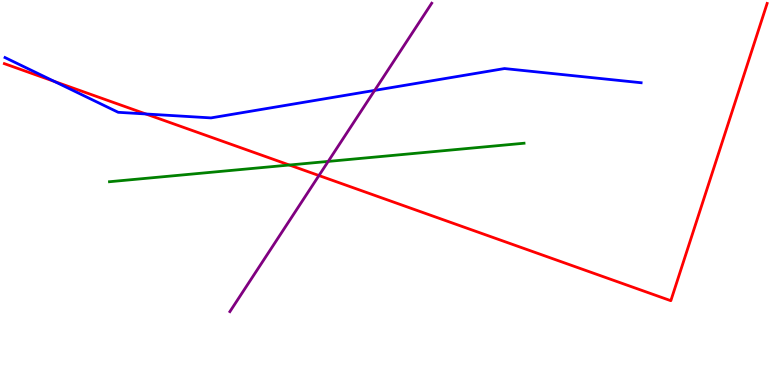[{'lines': ['blue', 'red'], 'intersections': [{'x': 0.702, 'y': 7.88}, {'x': 1.88, 'y': 7.04}]}, {'lines': ['green', 'red'], 'intersections': [{'x': 3.73, 'y': 5.71}]}, {'lines': ['purple', 'red'], 'intersections': [{'x': 4.12, 'y': 5.44}]}, {'lines': ['blue', 'green'], 'intersections': []}, {'lines': ['blue', 'purple'], 'intersections': [{'x': 4.83, 'y': 7.65}]}, {'lines': ['green', 'purple'], 'intersections': [{'x': 4.23, 'y': 5.81}]}]